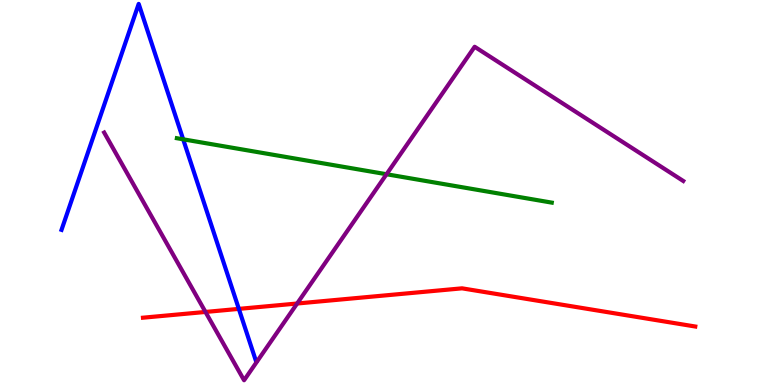[{'lines': ['blue', 'red'], 'intersections': [{'x': 3.08, 'y': 1.98}]}, {'lines': ['green', 'red'], 'intersections': []}, {'lines': ['purple', 'red'], 'intersections': [{'x': 2.65, 'y': 1.9}, {'x': 3.83, 'y': 2.12}]}, {'lines': ['blue', 'green'], 'intersections': [{'x': 2.36, 'y': 6.38}]}, {'lines': ['blue', 'purple'], 'intersections': []}, {'lines': ['green', 'purple'], 'intersections': [{'x': 4.99, 'y': 5.47}]}]